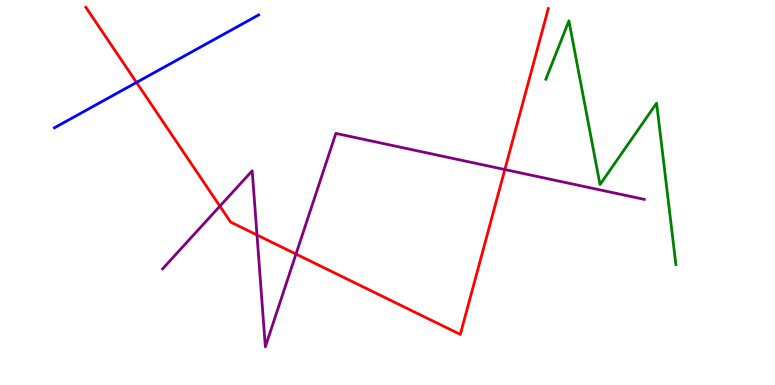[{'lines': ['blue', 'red'], 'intersections': [{'x': 1.76, 'y': 7.86}]}, {'lines': ['green', 'red'], 'intersections': []}, {'lines': ['purple', 'red'], 'intersections': [{'x': 2.84, 'y': 4.65}, {'x': 3.32, 'y': 3.9}, {'x': 3.82, 'y': 3.4}, {'x': 6.51, 'y': 5.6}]}, {'lines': ['blue', 'green'], 'intersections': []}, {'lines': ['blue', 'purple'], 'intersections': []}, {'lines': ['green', 'purple'], 'intersections': []}]